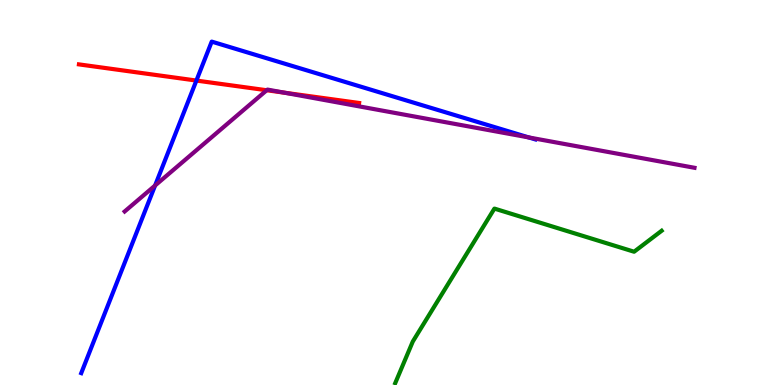[{'lines': ['blue', 'red'], 'intersections': [{'x': 2.53, 'y': 7.91}]}, {'lines': ['green', 'red'], 'intersections': []}, {'lines': ['purple', 'red'], 'intersections': [{'x': 3.44, 'y': 7.66}, {'x': 3.67, 'y': 7.59}]}, {'lines': ['blue', 'green'], 'intersections': []}, {'lines': ['blue', 'purple'], 'intersections': [{'x': 2.0, 'y': 5.18}, {'x': 6.82, 'y': 6.43}]}, {'lines': ['green', 'purple'], 'intersections': []}]